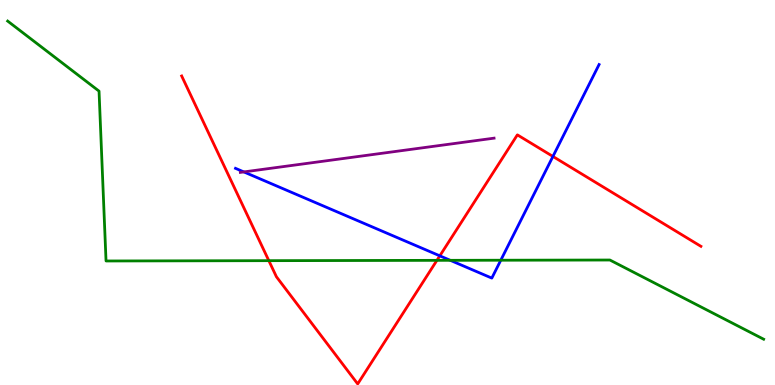[{'lines': ['blue', 'red'], 'intersections': [{'x': 5.68, 'y': 3.35}, {'x': 7.13, 'y': 5.94}]}, {'lines': ['green', 'red'], 'intersections': [{'x': 3.47, 'y': 3.23}, {'x': 5.64, 'y': 3.24}]}, {'lines': ['purple', 'red'], 'intersections': []}, {'lines': ['blue', 'green'], 'intersections': [{'x': 5.81, 'y': 3.24}, {'x': 6.46, 'y': 3.24}]}, {'lines': ['blue', 'purple'], 'intersections': [{'x': 3.15, 'y': 5.53}]}, {'lines': ['green', 'purple'], 'intersections': []}]